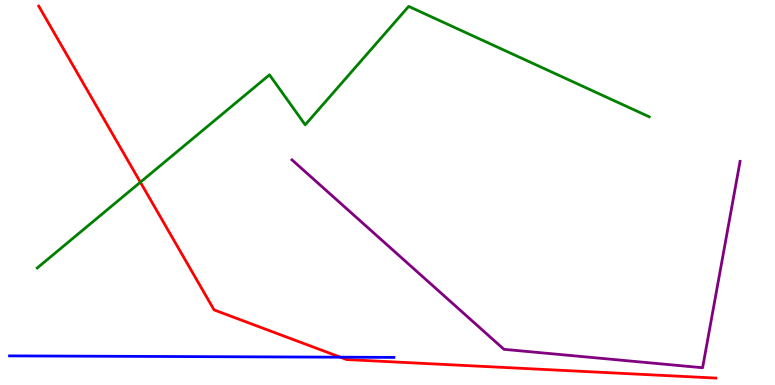[{'lines': ['blue', 'red'], 'intersections': [{'x': 4.39, 'y': 0.723}]}, {'lines': ['green', 'red'], 'intersections': [{'x': 1.81, 'y': 5.27}]}, {'lines': ['purple', 'red'], 'intersections': []}, {'lines': ['blue', 'green'], 'intersections': []}, {'lines': ['blue', 'purple'], 'intersections': []}, {'lines': ['green', 'purple'], 'intersections': []}]